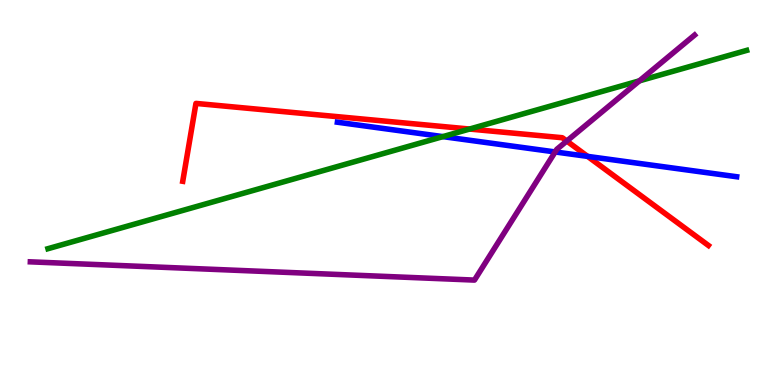[{'lines': ['blue', 'red'], 'intersections': [{'x': 7.58, 'y': 5.94}]}, {'lines': ['green', 'red'], 'intersections': [{'x': 6.06, 'y': 6.65}]}, {'lines': ['purple', 'red'], 'intersections': [{'x': 7.31, 'y': 6.34}]}, {'lines': ['blue', 'green'], 'intersections': [{'x': 5.71, 'y': 6.45}]}, {'lines': ['blue', 'purple'], 'intersections': [{'x': 7.16, 'y': 6.05}]}, {'lines': ['green', 'purple'], 'intersections': [{'x': 8.25, 'y': 7.9}]}]